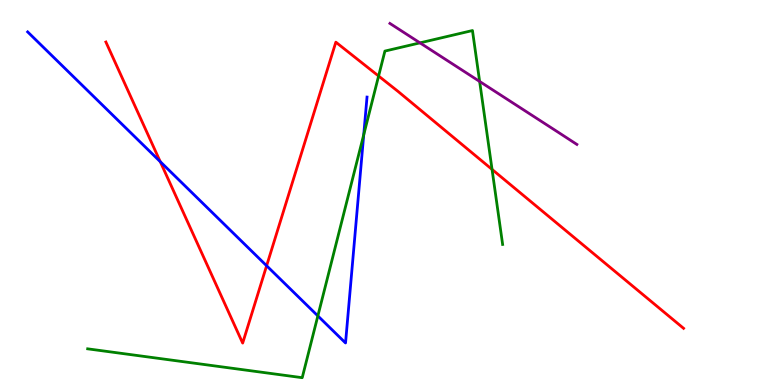[{'lines': ['blue', 'red'], 'intersections': [{'x': 2.07, 'y': 5.8}, {'x': 3.44, 'y': 3.1}]}, {'lines': ['green', 'red'], 'intersections': [{'x': 4.89, 'y': 8.03}, {'x': 6.35, 'y': 5.6}]}, {'lines': ['purple', 'red'], 'intersections': []}, {'lines': ['blue', 'green'], 'intersections': [{'x': 4.1, 'y': 1.79}, {'x': 4.69, 'y': 6.5}]}, {'lines': ['blue', 'purple'], 'intersections': []}, {'lines': ['green', 'purple'], 'intersections': [{'x': 5.42, 'y': 8.89}, {'x': 6.19, 'y': 7.88}]}]